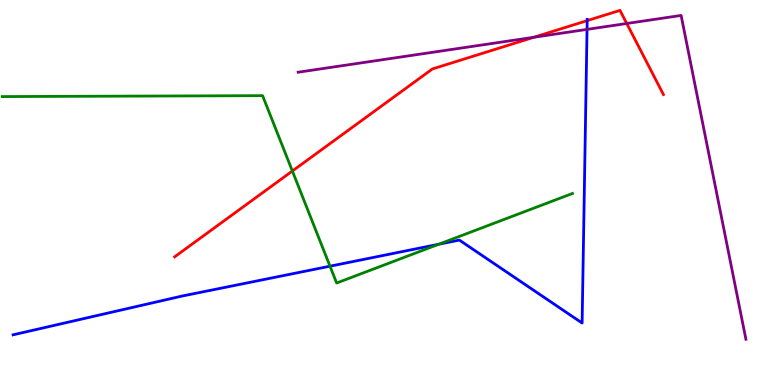[{'lines': ['blue', 'red'], 'intersections': [{'x': 7.58, 'y': 9.46}]}, {'lines': ['green', 'red'], 'intersections': [{'x': 3.77, 'y': 5.56}]}, {'lines': ['purple', 'red'], 'intersections': [{'x': 6.89, 'y': 9.03}, {'x': 8.09, 'y': 9.39}]}, {'lines': ['blue', 'green'], 'intersections': [{'x': 4.26, 'y': 3.09}, {'x': 5.66, 'y': 3.66}]}, {'lines': ['blue', 'purple'], 'intersections': [{'x': 7.57, 'y': 9.24}]}, {'lines': ['green', 'purple'], 'intersections': []}]